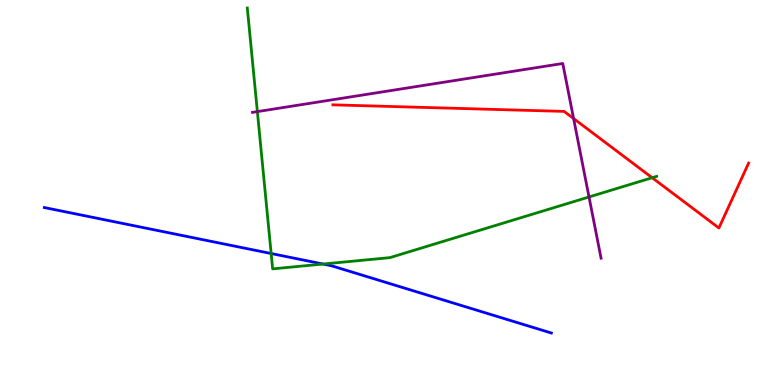[{'lines': ['blue', 'red'], 'intersections': []}, {'lines': ['green', 'red'], 'intersections': [{'x': 8.42, 'y': 5.38}]}, {'lines': ['purple', 'red'], 'intersections': [{'x': 7.4, 'y': 6.92}]}, {'lines': ['blue', 'green'], 'intersections': [{'x': 3.5, 'y': 3.42}, {'x': 4.17, 'y': 3.14}]}, {'lines': ['blue', 'purple'], 'intersections': []}, {'lines': ['green', 'purple'], 'intersections': [{'x': 3.32, 'y': 7.1}, {'x': 7.6, 'y': 4.88}]}]